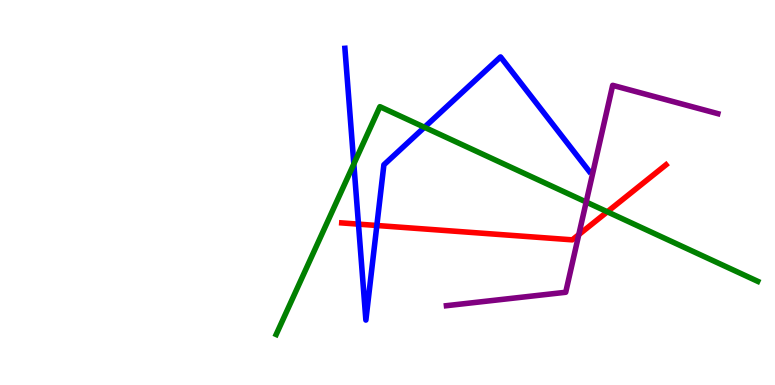[{'lines': ['blue', 'red'], 'intersections': [{'x': 4.63, 'y': 4.18}, {'x': 4.86, 'y': 4.14}]}, {'lines': ['green', 'red'], 'intersections': [{'x': 7.84, 'y': 4.5}]}, {'lines': ['purple', 'red'], 'intersections': [{'x': 7.47, 'y': 3.91}]}, {'lines': ['blue', 'green'], 'intersections': [{'x': 4.57, 'y': 5.74}, {'x': 5.48, 'y': 6.69}]}, {'lines': ['blue', 'purple'], 'intersections': []}, {'lines': ['green', 'purple'], 'intersections': [{'x': 7.56, 'y': 4.75}]}]